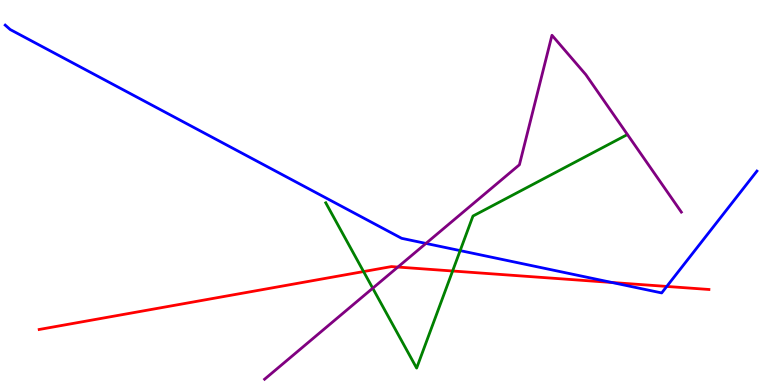[{'lines': ['blue', 'red'], 'intersections': [{'x': 7.9, 'y': 2.66}, {'x': 8.6, 'y': 2.56}]}, {'lines': ['green', 'red'], 'intersections': [{'x': 4.69, 'y': 2.95}, {'x': 5.84, 'y': 2.96}]}, {'lines': ['purple', 'red'], 'intersections': [{'x': 5.13, 'y': 3.06}]}, {'lines': ['blue', 'green'], 'intersections': [{'x': 5.94, 'y': 3.49}]}, {'lines': ['blue', 'purple'], 'intersections': [{'x': 5.5, 'y': 3.68}]}, {'lines': ['green', 'purple'], 'intersections': [{'x': 4.81, 'y': 2.51}]}]